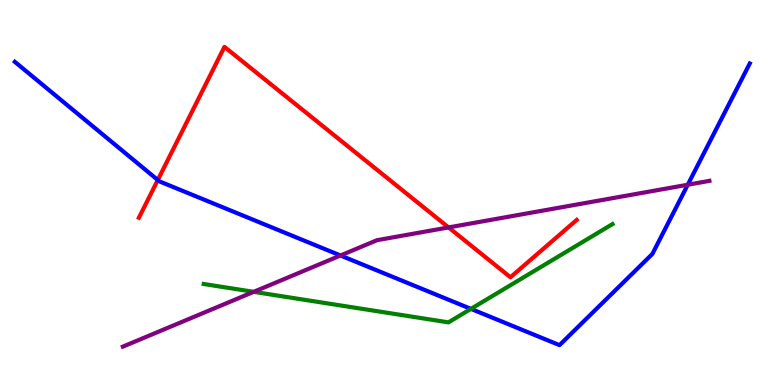[{'lines': ['blue', 'red'], 'intersections': [{'x': 2.04, 'y': 5.32}]}, {'lines': ['green', 'red'], 'intersections': []}, {'lines': ['purple', 'red'], 'intersections': [{'x': 5.79, 'y': 4.09}]}, {'lines': ['blue', 'green'], 'intersections': [{'x': 6.08, 'y': 1.98}]}, {'lines': ['blue', 'purple'], 'intersections': [{'x': 4.39, 'y': 3.36}, {'x': 8.87, 'y': 5.2}]}, {'lines': ['green', 'purple'], 'intersections': [{'x': 3.27, 'y': 2.42}]}]